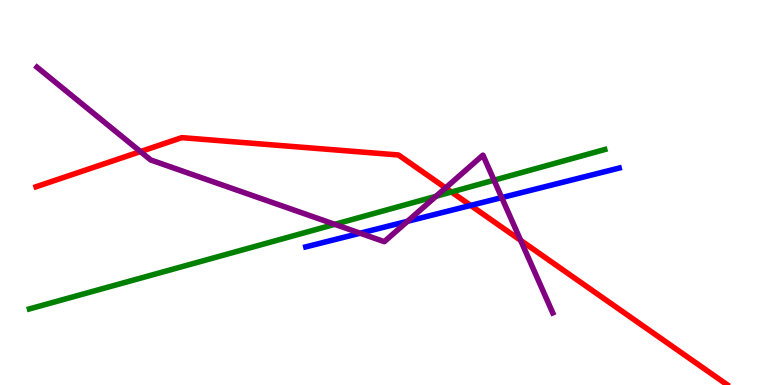[{'lines': ['blue', 'red'], 'intersections': [{'x': 6.07, 'y': 4.66}]}, {'lines': ['green', 'red'], 'intersections': [{'x': 5.83, 'y': 5.01}]}, {'lines': ['purple', 'red'], 'intersections': [{'x': 1.81, 'y': 6.06}, {'x': 5.75, 'y': 5.12}, {'x': 6.72, 'y': 3.76}]}, {'lines': ['blue', 'green'], 'intersections': []}, {'lines': ['blue', 'purple'], 'intersections': [{'x': 4.65, 'y': 3.94}, {'x': 5.26, 'y': 4.25}, {'x': 6.47, 'y': 4.87}]}, {'lines': ['green', 'purple'], 'intersections': [{'x': 4.32, 'y': 4.17}, {'x': 5.63, 'y': 4.9}, {'x': 6.37, 'y': 5.32}]}]